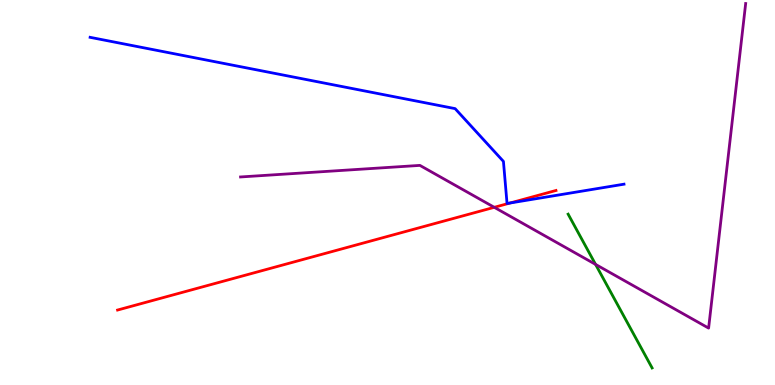[{'lines': ['blue', 'red'], 'intersections': [{'x': 6.58, 'y': 4.73}]}, {'lines': ['green', 'red'], 'intersections': []}, {'lines': ['purple', 'red'], 'intersections': [{'x': 6.38, 'y': 4.62}]}, {'lines': ['blue', 'green'], 'intersections': []}, {'lines': ['blue', 'purple'], 'intersections': []}, {'lines': ['green', 'purple'], 'intersections': [{'x': 7.68, 'y': 3.13}]}]